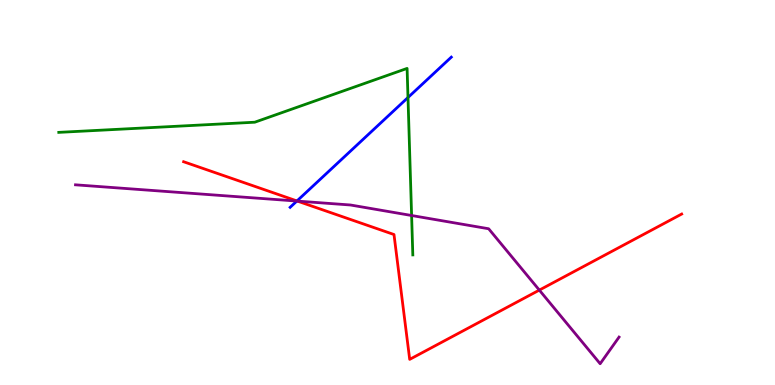[{'lines': ['blue', 'red'], 'intersections': [{'x': 3.83, 'y': 4.78}]}, {'lines': ['green', 'red'], 'intersections': []}, {'lines': ['purple', 'red'], 'intersections': [{'x': 3.84, 'y': 4.78}, {'x': 6.96, 'y': 2.46}]}, {'lines': ['blue', 'green'], 'intersections': [{'x': 5.26, 'y': 7.47}]}, {'lines': ['blue', 'purple'], 'intersections': [{'x': 3.83, 'y': 4.78}]}, {'lines': ['green', 'purple'], 'intersections': [{'x': 5.31, 'y': 4.4}]}]